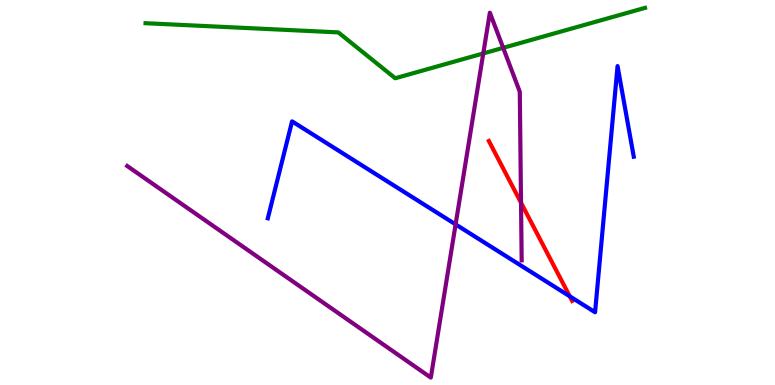[{'lines': ['blue', 'red'], 'intersections': [{'x': 7.35, 'y': 2.3}]}, {'lines': ['green', 'red'], 'intersections': []}, {'lines': ['purple', 'red'], 'intersections': [{'x': 6.72, 'y': 4.73}]}, {'lines': ['blue', 'green'], 'intersections': []}, {'lines': ['blue', 'purple'], 'intersections': [{'x': 5.88, 'y': 4.17}]}, {'lines': ['green', 'purple'], 'intersections': [{'x': 6.24, 'y': 8.61}, {'x': 6.49, 'y': 8.76}]}]